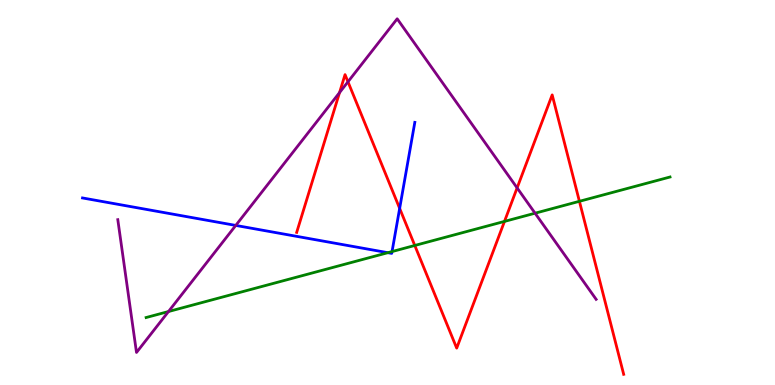[{'lines': ['blue', 'red'], 'intersections': [{'x': 5.16, 'y': 4.59}]}, {'lines': ['green', 'red'], 'intersections': [{'x': 5.35, 'y': 3.62}, {'x': 6.51, 'y': 4.25}, {'x': 7.48, 'y': 4.77}]}, {'lines': ['purple', 'red'], 'intersections': [{'x': 4.38, 'y': 7.6}, {'x': 4.49, 'y': 7.88}, {'x': 6.67, 'y': 5.12}]}, {'lines': ['blue', 'green'], 'intersections': [{'x': 5.0, 'y': 3.44}, {'x': 5.06, 'y': 3.47}]}, {'lines': ['blue', 'purple'], 'intersections': [{'x': 3.04, 'y': 4.14}]}, {'lines': ['green', 'purple'], 'intersections': [{'x': 2.17, 'y': 1.91}, {'x': 6.9, 'y': 4.46}]}]